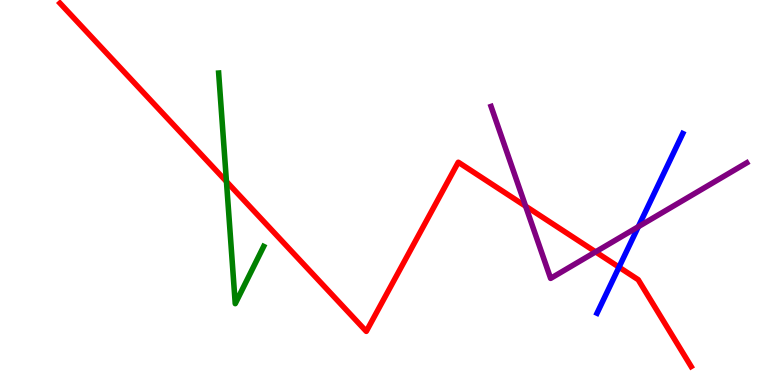[{'lines': ['blue', 'red'], 'intersections': [{'x': 7.99, 'y': 3.06}]}, {'lines': ['green', 'red'], 'intersections': [{'x': 2.92, 'y': 5.28}]}, {'lines': ['purple', 'red'], 'intersections': [{'x': 6.78, 'y': 4.64}, {'x': 7.69, 'y': 3.46}]}, {'lines': ['blue', 'green'], 'intersections': []}, {'lines': ['blue', 'purple'], 'intersections': [{'x': 8.24, 'y': 4.11}]}, {'lines': ['green', 'purple'], 'intersections': []}]